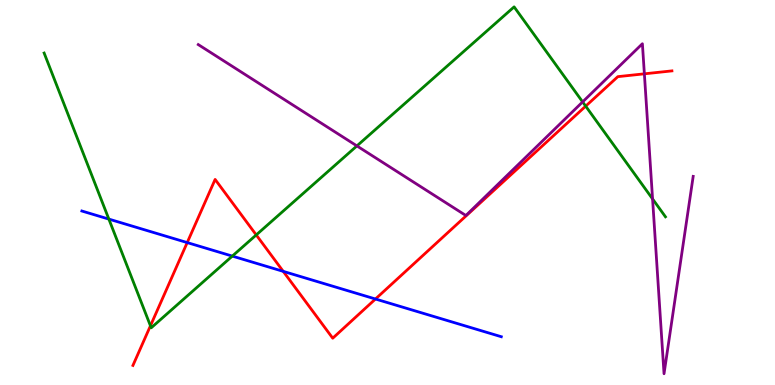[{'lines': ['blue', 'red'], 'intersections': [{'x': 2.42, 'y': 3.7}, {'x': 3.65, 'y': 2.95}, {'x': 4.84, 'y': 2.23}]}, {'lines': ['green', 'red'], 'intersections': [{'x': 1.94, 'y': 1.54}, {'x': 3.31, 'y': 3.9}, {'x': 7.56, 'y': 7.24}]}, {'lines': ['purple', 'red'], 'intersections': [{'x': 8.31, 'y': 8.08}]}, {'lines': ['blue', 'green'], 'intersections': [{'x': 1.4, 'y': 4.31}, {'x': 3.0, 'y': 3.35}]}, {'lines': ['blue', 'purple'], 'intersections': []}, {'lines': ['green', 'purple'], 'intersections': [{'x': 4.61, 'y': 6.21}, {'x': 7.52, 'y': 7.35}, {'x': 8.42, 'y': 4.83}]}]